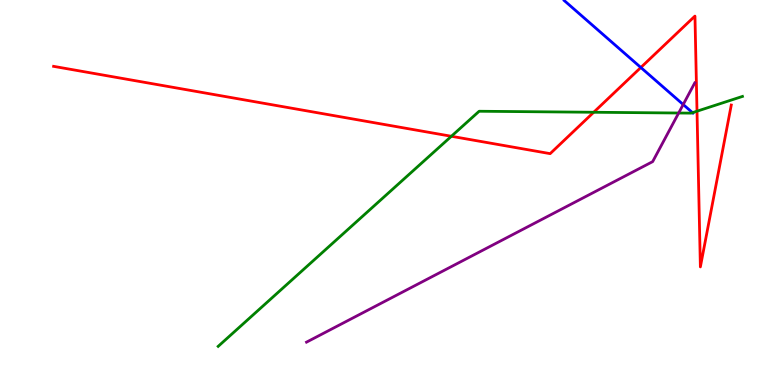[{'lines': ['blue', 'red'], 'intersections': [{'x': 8.27, 'y': 8.25}]}, {'lines': ['green', 'red'], 'intersections': [{'x': 5.82, 'y': 6.46}, {'x': 7.66, 'y': 7.08}, {'x': 8.99, 'y': 7.11}]}, {'lines': ['purple', 'red'], 'intersections': []}, {'lines': ['blue', 'green'], 'intersections': [{'x': 8.94, 'y': 7.07}]}, {'lines': ['blue', 'purple'], 'intersections': [{'x': 8.82, 'y': 7.29}]}, {'lines': ['green', 'purple'], 'intersections': [{'x': 8.76, 'y': 7.06}]}]